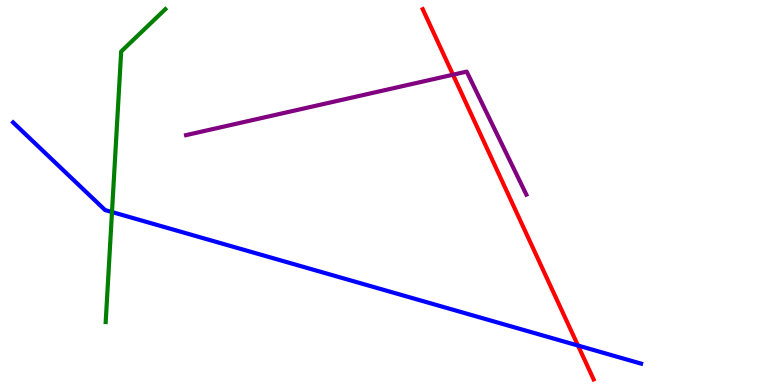[{'lines': ['blue', 'red'], 'intersections': [{'x': 7.46, 'y': 1.02}]}, {'lines': ['green', 'red'], 'intersections': []}, {'lines': ['purple', 'red'], 'intersections': [{'x': 5.84, 'y': 8.06}]}, {'lines': ['blue', 'green'], 'intersections': [{'x': 1.45, 'y': 4.49}]}, {'lines': ['blue', 'purple'], 'intersections': []}, {'lines': ['green', 'purple'], 'intersections': []}]